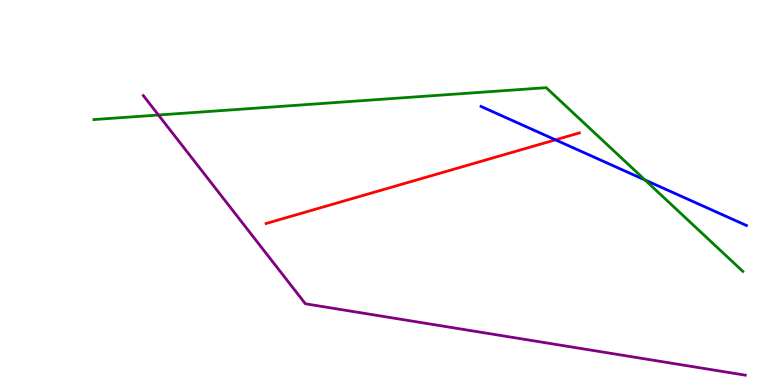[{'lines': ['blue', 'red'], 'intersections': [{'x': 7.17, 'y': 6.37}]}, {'lines': ['green', 'red'], 'intersections': []}, {'lines': ['purple', 'red'], 'intersections': []}, {'lines': ['blue', 'green'], 'intersections': [{'x': 8.32, 'y': 5.32}]}, {'lines': ['blue', 'purple'], 'intersections': []}, {'lines': ['green', 'purple'], 'intersections': [{'x': 2.04, 'y': 7.01}]}]